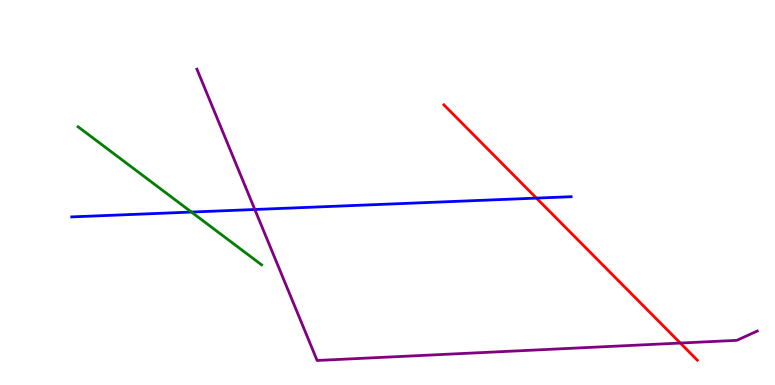[{'lines': ['blue', 'red'], 'intersections': [{'x': 6.92, 'y': 4.85}]}, {'lines': ['green', 'red'], 'intersections': []}, {'lines': ['purple', 'red'], 'intersections': [{'x': 8.78, 'y': 1.09}]}, {'lines': ['blue', 'green'], 'intersections': [{'x': 2.47, 'y': 4.49}]}, {'lines': ['blue', 'purple'], 'intersections': [{'x': 3.29, 'y': 4.56}]}, {'lines': ['green', 'purple'], 'intersections': []}]